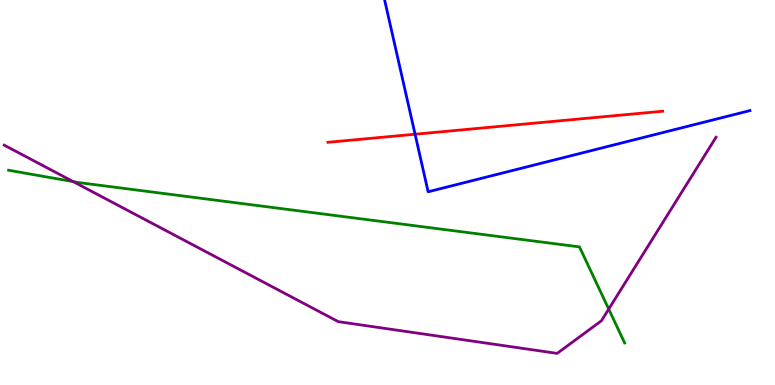[{'lines': ['blue', 'red'], 'intersections': [{'x': 5.36, 'y': 6.51}]}, {'lines': ['green', 'red'], 'intersections': []}, {'lines': ['purple', 'red'], 'intersections': []}, {'lines': ['blue', 'green'], 'intersections': []}, {'lines': ['blue', 'purple'], 'intersections': []}, {'lines': ['green', 'purple'], 'intersections': [{'x': 0.945, 'y': 5.28}, {'x': 7.85, 'y': 1.97}]}]